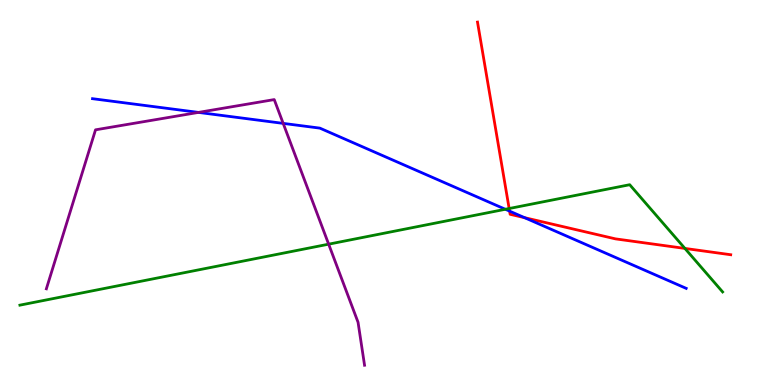[{'lines': ['blue', 'red'], 'intersections': [{'x': 6.58, 'y': 4.52}, {'x': 6.77, 'y': 4.35}]}, {'lines': ['green', 'red'], 'intersections': [{'x': 6.57, 'y': 4.58}, {'x': 8.84, 'y': 3.55}]}, {'lines': ['purple', 'red'], 'intersections': []}, {'lines': ['blue', 'green'], 'intersections': [{'x': 6.52, 'y': 4.56}]}, {'lines': ['blue', 'purple'], 'intersections': [{'x': 2.56, 'y': 7.08}, {'x': 3.65, 'y': 6.8}]}, {'lines': ['green', 'purple'], 'intersections': [{'x': 4.24, 'y': 3.66}]}]